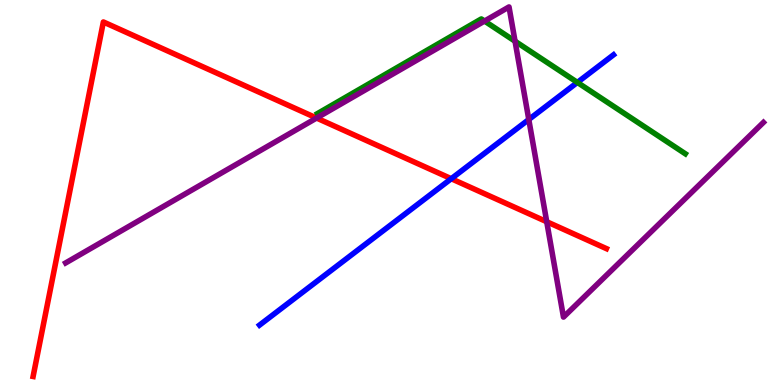[{'lines': ['blue', 'red'], 'intersections': [{'x': 5.82, 'y': 5.36}]}, {'lines': ['green', 'red'], 'intersections': []}, {'lines': ['purple', 'red'], 'intersections': [{'x': 4.08, 'y': 6.93}, {'x': 7.05, 'y': 4.24}]}, {'lines': ['blue', 'green'], 'intersections': [{'x': 7.45, 'y': 7.86}]}, {'lines': ['blue', 'purple'], 'intersections': [{'x': 6.82, 'y': 6.9}]}, {'lines': ['green', 'purple'], 'intersections': [{'x': 6.25, 'y': 9.45}, {'x': 6.65, 'y': 8.93}]}]